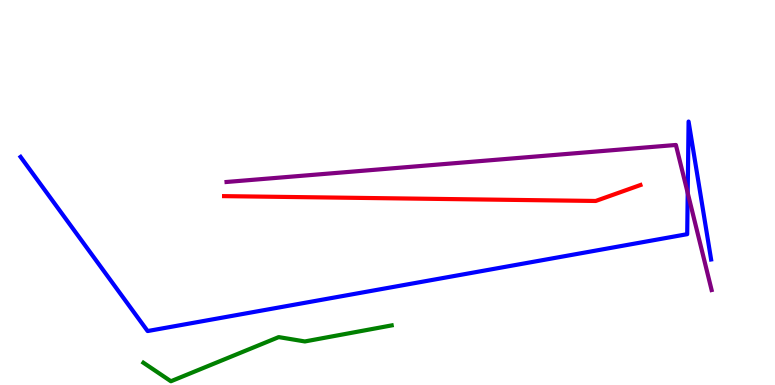[{'lines': ['blue', 'red'], 'intersections': []}, {'lines': ['green', 'red'], 'intersections': []}, {'lines': ['purple', 'red'], 'intersections': []}, {'lines': ['blue', 'green'], 'intersections': []}, {'lines': ['blue', 'purple'], 'intersections': [{'x': 8.87, 'y': 4.99}]}, {'lines': ['green', 'purple'], 'intersections': []}]